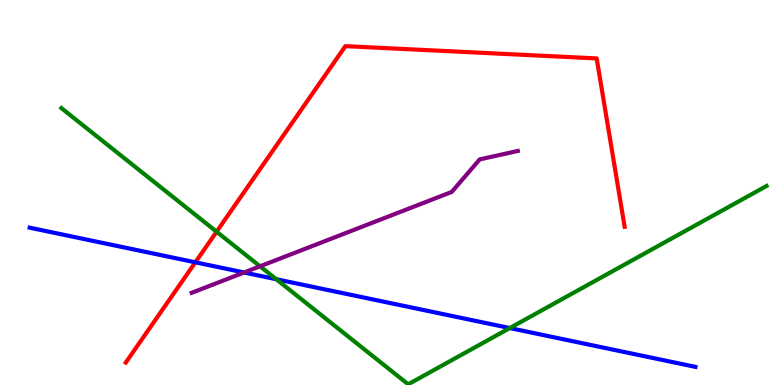[{'lines': ['blue', 'red'], 'intersections': [{'x': 2.52, 'y': 3.19}]}, {'lines': ['green', 'red'], 'intersections': [{'x': 2.79, 'y': 3.98}]}, {'lines': ['purple', 'red'], 'intersections': []}, {'lines': ['blue', 'green'], 'intersections': [{'x': 3.56, 'y': 2.75}, {'x': 6.58, 'y': 1.48}]}, {'lines': ['blue', 'purple'], 'intersections': [{'x': 3.15, 'y': 2.92}]}, {'lines': ['green', 'purple'], 'intersections': [{'x': 3.36, 'y': 3.08}]}]